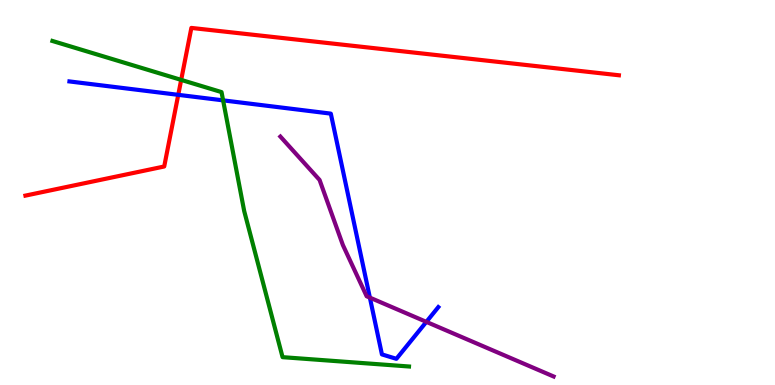[{'lines': ['blue', 'red'], 'intersections': [{'x': 2.3, 'y': 7.54}]}, {'lines': ['green', 'red'], 'intersections': [{'x': 2.34, 'y': 7.92}]}, {'lines': ['purple', 'red'], 'intersections': []}, {'lines': ['blue', 'green'], 'intersections': [{'x': 2.88, 'y': 7.39}]}, {'lines': ['blue', 'purple'], 'intersections': [{'x': 4.77, 'y': 2.27}, {'x': 5.5, 'y': 1.64}]}, {'lines': ['green', 'purple'], 'intersections': []}]